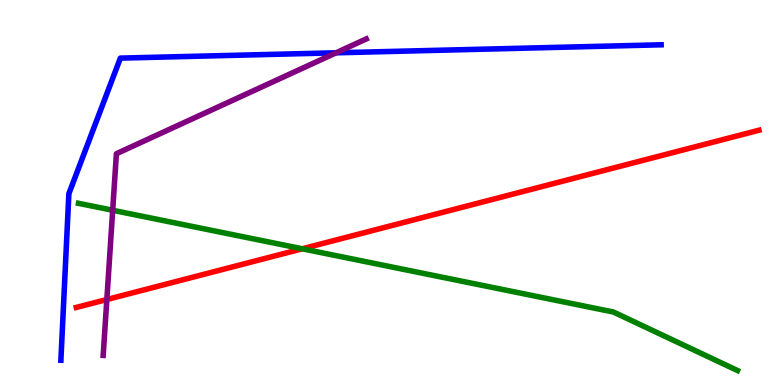[{'lines': ['blue', 'red'], 'intersections': []}, {'lines': ['green', 'red'], 'intersections': [{'x': 3.9, 'y': 3.54}]}, {'lines': ['purple', 'red'], 'intersections': [{'x': 1.38, 'y': 2.22}]}, {'lines': ['blue', 'green'], 'intersections': []}, {'lines': ['blue', 'purple'], 'intersections': [{'x': 4.34, 'y': 8.63}]}, {'lines': ['green', 'purple'], 'intersections': [{'x': 1.45, 'y': 4.54}]}]